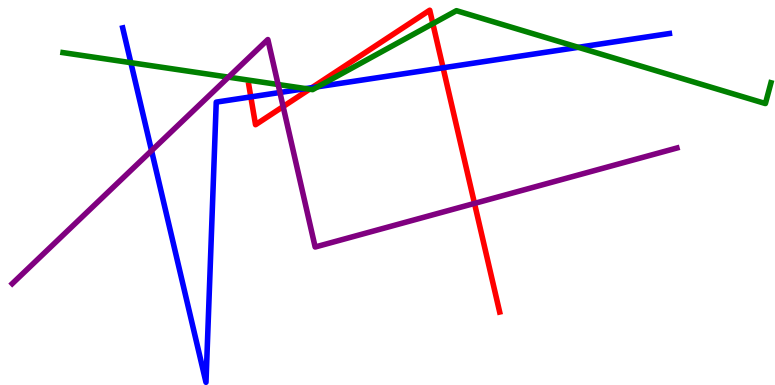[{'lines': ['blue', 'red'], 'intersections': [{'x': 3.24, 'y': 7.48}, {'x': 4.03, 'y': 7.72}, {'x': 5.72, 'y': 8.24}]}, {'lines': ['green', 'red'], 'intersections': [{'x': 3.99, 'y': 7.68}, {'x': 5.59, 'y': 9.39}]}, {'lines': ['purple', 'red'], 'intersections': [{'x': 3.65, 'y': 7.23}, {'x': 6.12, 'y': 4.72}]}, {'lines': ['blue', 'green'], 'intersections': [{'x': 1.69, 'y': 8.37}, {'x': 3.94, 'y': 7.7}, {'x': 4.1, 'y': 7.75}, {'x': 7.46, 'y': 8.77}]}, {'lines': ['blue', 'purple'], 'intersections': [{'x': 1.96, 'y': 6.09}, {'x': 3.61, 'y': 7.6}]}, {'lines': ['green', 'purple'], 'intersections': [{'x': 2.95, 'y': 8.0}, {'x': 3.59, 'y': 7.8}]}]